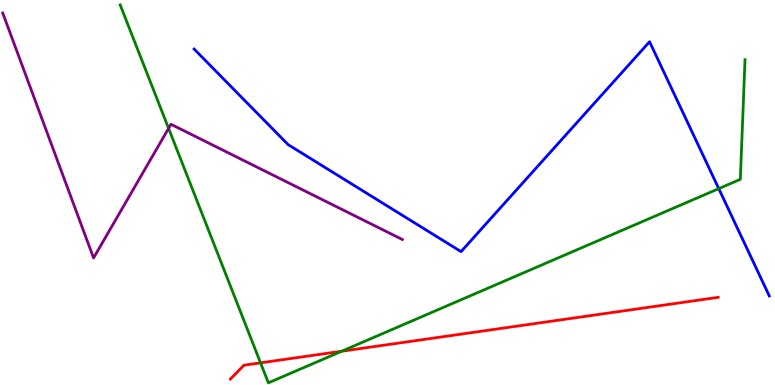[{'lines': ['blue', 'red'], 'intersections': []}, {'lines': ['green', 'red'], 'intersections': [{'x': 3.36, 'y': 0.575}, {'x': 4.41, 'y': 0.877}]}, {'lines': ['purple', 'red'], 'intersections': []}, {'lines': ['blue', 'green'], 'intersections': [{'x': 9.27, 'y': 5.1}]}, {'lines': ['blue', 'purple'], 'intersections': []}, {'lines': ['green', 'purple'], 'intersections': [{'x': 2.18, 'y': 6.67}]}]